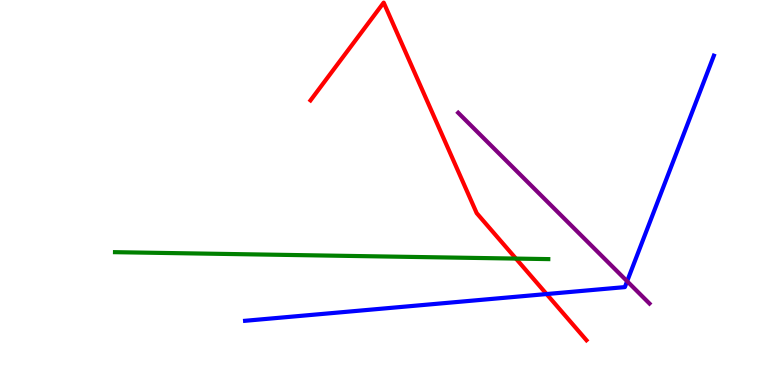[{'lines': ['blue', 'red'], 'intersections': [{'x': 7.05, 'y': 2.36}]}, {'lines': ['green', 'red'], 'intersections': [{'x': 6.66, 'y': 3.28}]}, {'lines': ['purple', 'red'], 'intersections': []}, {'lines': ['blue', 'green'], 'intersections': []}, {'lines': ['blue', 'purple'], 'intersections': [{'x': 8.09, 'y': 2.7}]}, {'lines': ['green', 'purple'], 'intersections': []}]